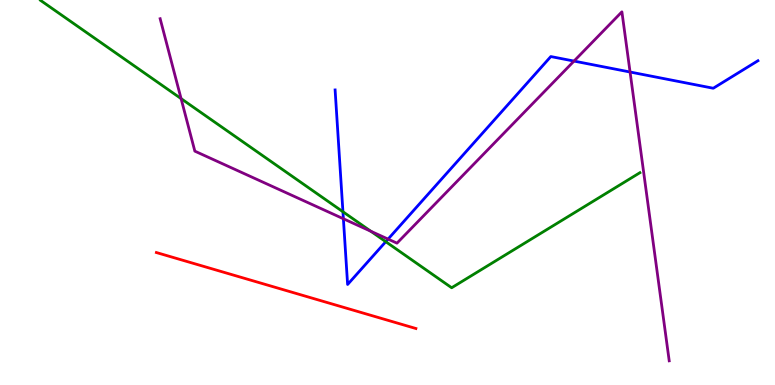[{'lines': ['blue', 'red'], 'intersections': []}, {'lines': ['green', 'red'], 'intersections': []}, {'lines': ['purple', 'red'], 'intersections': []}, {'lines': ['blue', 'green'], 'intersections': [{'x': 4.42, 'y': 4.5}, {'x': 4.98, 'y': 3.72}]}, {'lines': ['blue', 'purple'], 'intersections': [{'x': 4.43, 'y': 4.32}, {'x': 5.01, 'y': 3.79}, {'x': 7.41, 'y': 8.41}, {'x': 8.13, 'y': 8.13}]}, {'lines': ['green', 'purple'], 'intersections': [{'x': 2.34, 'y': 7.44}, {'x': 4.79, 'y': 3.99}]}]